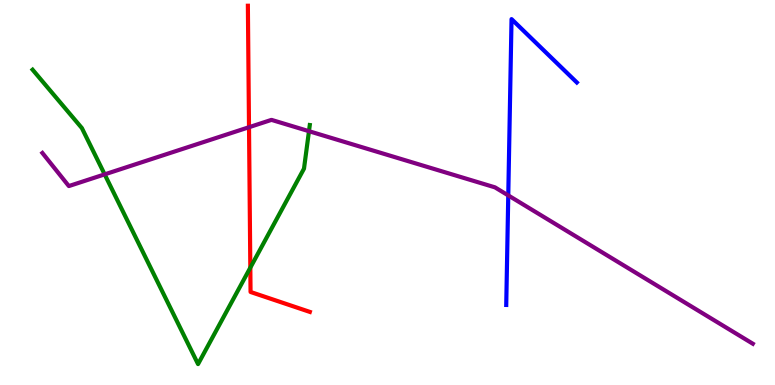[{'lines': ['blue', 'red'], 'intersections': []}, {'lines': ['green', 'red'], 'intersections': [{'x': 3.23, 'y': 3.05}]}, {'lines': ['purple', 'red'], 'intersections': [{'x': 3.21, 'y': 6.7}]}, {'lines': ['blue', 'green'], 'intersections': []}, {'lines': ['blue', 'purple'], 'intersections': [{'x': 6.56, 'y': 4.92}]}, {'lines': ['green', 'purple'], 'intersections': [{'x': 1.35, 'y': 5.47}, {'x': 3.99, 'y': 6.59}]}]